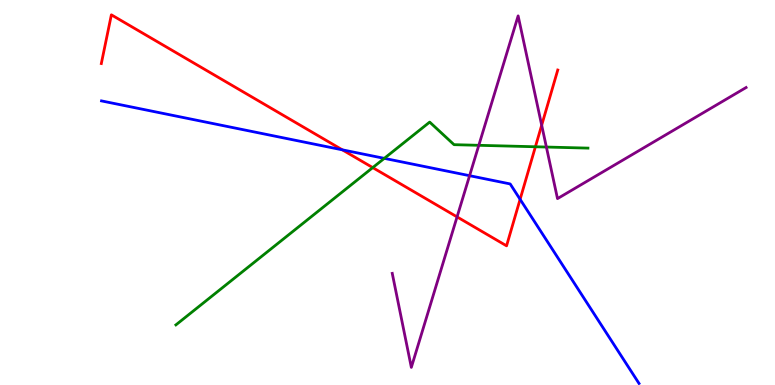[{'lines': ['blue', 'red'], 'intersections': [{'x': 4.42, 'y': 6.11}, {'x': 6.71, 'y': 4.82}]}, {'lines': ['green', 'red'], 'intersections': [{'x': 4.81, 'y': 5.65}, {'x': 6.91, 'y': 6.19}]}, {'lines': ['purple', 'red'], 'intersections': [{'x': 5.9, 'y': 4.37}, {'x': 6.99, 'y': 6.75}]}, {'lines': ['blue', 'green'], 'intersections': [{'x': 4.96, 'y': 5.89}]}, {'lines': ['blue', 'purple'], 'intersections': [{'x': 6.06, 'y': 5.44}]}, {'lines': ['green', 'purple'], 'intersections': [{'x': 6.18, 'y': 6.23}, {'x': 7.05, 'y': 6.18}]}]